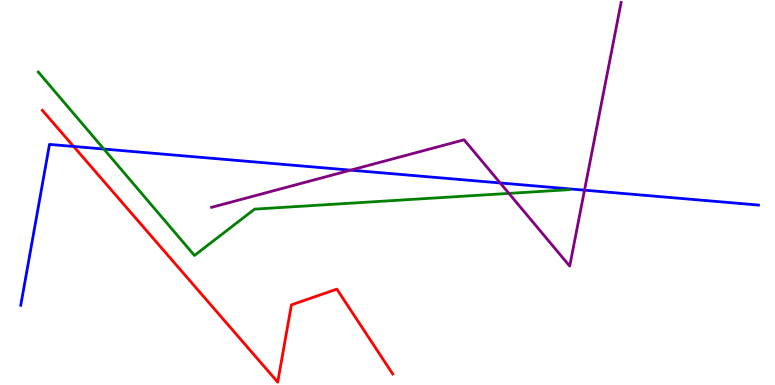[{'lines': ['blue', 'red'], 'intersections': [{'x': 0.95, 'y': 6.2}]}, {'lines': ['green', 'red'], 'intersections': []}, {'lines': ['purple', 'red'], 'intersections': []}, {'lines': ['blue', 'green'], 'intersections': [{'x': 1.34, 'y': 6.13}]}, {'lines': ['blue', 'purple'], 'intersections': [{'x': 4.52, 'y': 5.58}, {'x': 6.45, 'y': 5.25}, {'x': 7.54, 'y': 5.06}]}, {'lines': ['green', 'purple'], 'intersections': [{'x': 6.57, 'y': 4.98}]}]